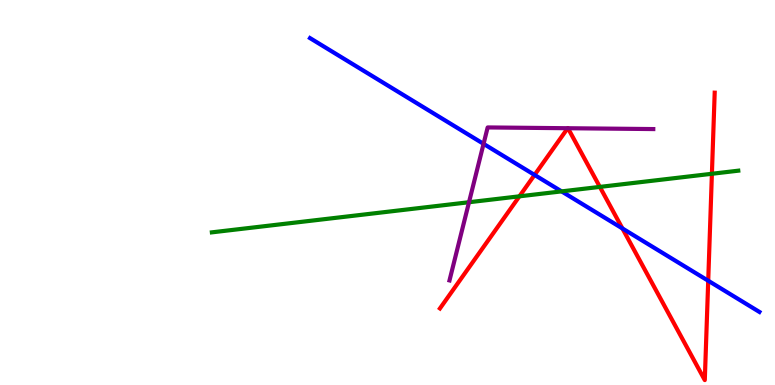[{'lines': ['blue', 'red'], 'intersections': [{'x': 6.9, 'y': 5.46}, {'x': 8.03, 'y': 4.07}, {'x': 9.14, 'y': 2.71}]}, {'lines': ['green', 'red'], 'intersections': [{'x': 6.7, 'y': 4.9}, {'x': 7.74, 'y': 5.15}, {'x': 9.19, 'y': 5.49}]}, {'lines': ['purple', 'red'], 'intersections': [{'x': 7.32, 'y': 6.67}, {'x': 7.33, 'y': 6.67}]}, {'lines': ['blue', 'green'], 'intersections': [{'x': 7.25, 'y': 5.03}]}, {'lines': ['blue', 'purple'], 'intersections': [{'x': 6.24, 'y': 6.26}]}, {'lines': ['green', 'purple'], 'intersections': [{'x': 6.05, 'y': 4.75}]}]